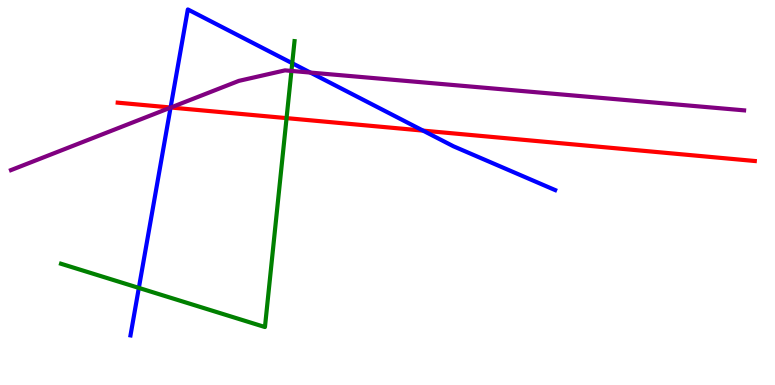[{'lines': ['blue', 'red'], 'intersections': [{'x': 2.2, 'y': 7.21}, {'x': 5.46, 'y': 6.61}]}, {'lines': ['green', 'red'], 'intersections': [{'x': 3.7, 'y': 6.93}]}, {'lines': ['purple', 'red'], 'intersections': [{'x': 2.2, 'y': 7.21}]}, {'lines': ['blue', 'green'], 'intersections': [{'x': 1.79, 'y': 2.52}, {'x': 3.77, 'y': 8.36}]}, {'lines': ['blue', 'purple'], 'intersections': [{'x': 2.2, 'y': 7.2}, {'x': 4.0, 'y': 8.11}]}, {'lines': ['green', 'purple'], 'intersections': [{'x': 3.76, 'y': 8.16}]}]